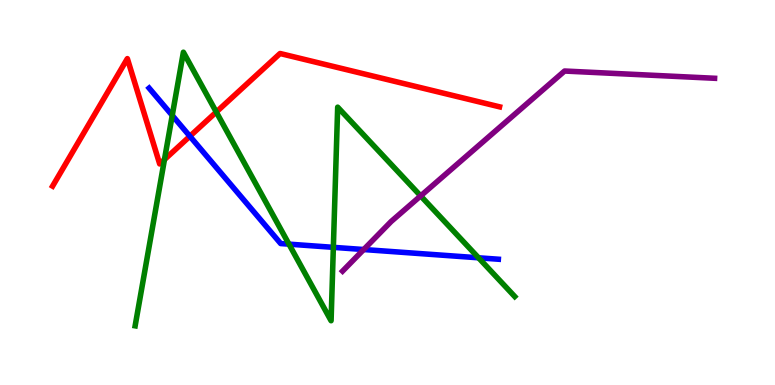[{'lines': ['blue', 'red'], 'intersections': [{'x': 2.45, 'y': 6.46}]}, {'lines': ['green', 'red'], 'intersections': [{'x': 2.12, 'y': 5.86}, {'x': 2.79, 'y': 7.09}]}, {'lines': ['purple', 'red'], 'intersections': []}, {'lines': ['blue', 'green'], 'intersections': [{'x': 2.22, 'y': 7.0}, {'x': 3.73, 'y': 3.66}, {'x': 4.3, 'y': 3.58}, {'x': 6.17, 'y': 3.3}]}, {'lines': ['blue', 'purple'], 'intersections': [{'x': 4.69, 'y': 3.52}]}, {'lines': ['green', 'purple'], 'intersections': [{'x': 5.43, 'y': 4.91}]}]